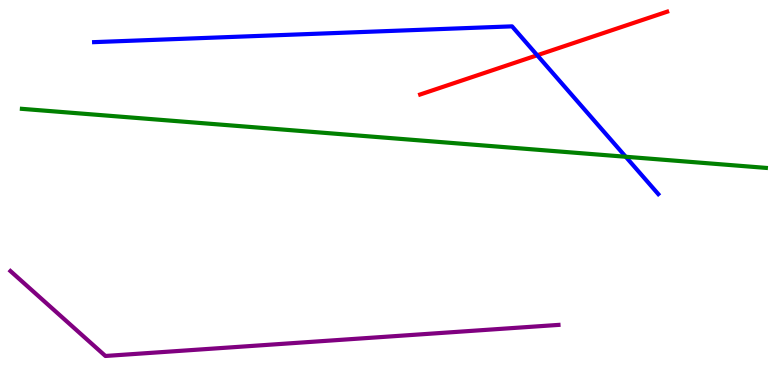[{'lines': ['blue', 'red'], 'intersections': [{'x': 6.93, 'y': 8.57}]}, {'lines': ['green', 'red'], 'intersections': []}, {'lines': ['purple', 'red'], 'intersections': []}, {'lines': ['blue', 'green'], 'intersections': [{'x': 8.07, 'y': 5.93}]}, {'lines': ['blue', 'purple'], 'intersections': []}, {'lines': ['green', 'purple'], 'intersections': []}]